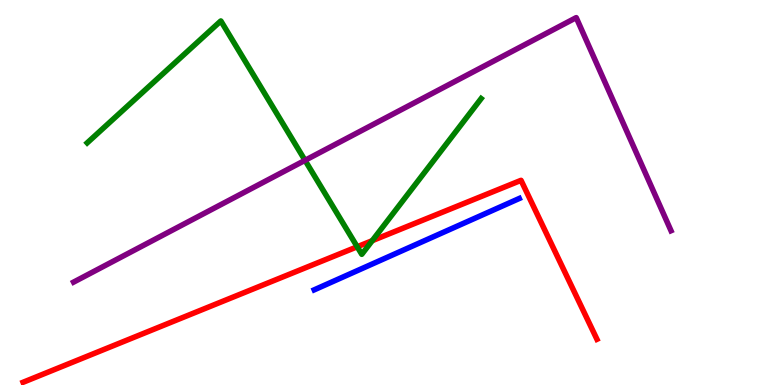[{'lines': ['blue', 'red'], 'intersections': []}, {'lines': ['green', 'red'], 'intersections': [{'x': 4.61, 'y': 3.59}, {'x': 4.8, 'y': 3.75}]}, {'lines': ['purple', 'red'], 'intersections': []}, {'lines': ['blue', 'green'], 'intersections': []}, {'lines': ['blue', 'purple'], 'intersections': []}, {'lines': ['green', 'purple'], 'intersections': [{'x': 3.94, 'y': 5.84}]}]